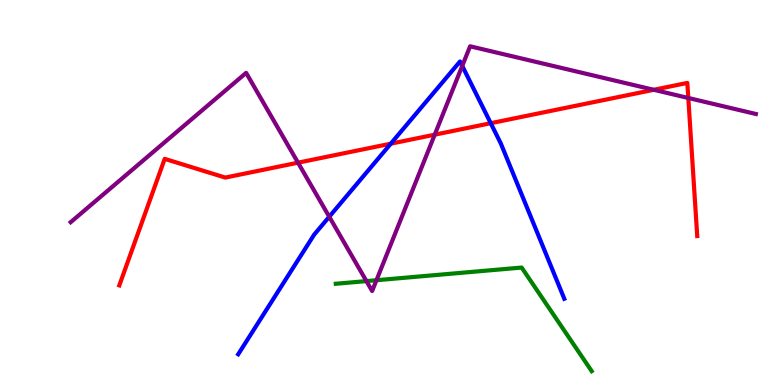[{'lines': ['blue', 'red'], 'intersections': [{'x': 5.04, 'y': 6.27}, {'x': 6.33, 'y': 6.8}]}, {'lines': ['green', 'red'], 'intersections': []}, {'lines': ['purple', 'red'], 'intersections': [{'x': 3.85, 'y': 5.77}, {'x': 5.61, 'y': 6.5}, {'x': 8.44, 'y': 7.67}, {'x': 8.88, 'y': 7.46}]}, {'lines': ['blue', 'green'], 'intersections': []}, {'lines': ['blue', 'purple'], 'intersections': [{'x': 4.25, 'y': 4.37}, {'x': 5.96, 'y': 8.29}]}, {'lines': ['green', 'purple'], 'intersections': [{'x': 4.73, 'y': 2.7}, {'x': 4.86, 'y': 2.72}]}]